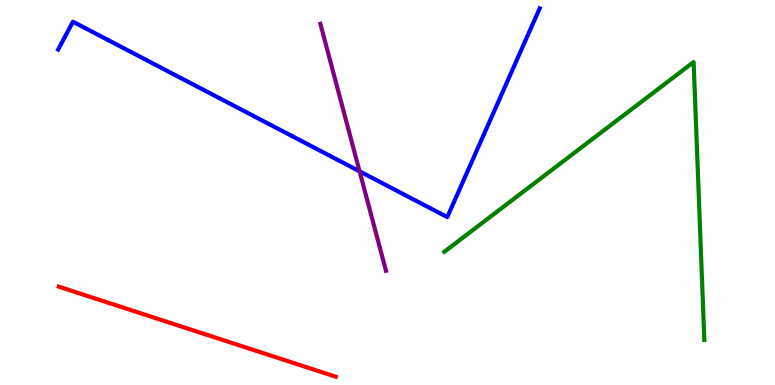[{'lines': ['blue', 'red'], 'intersections': []}, {'lines': ['green', 'red'], 'intersections': []}, {'lines': ['purple', 'red'], 'intersections': []}, {'lines': ['blue', 'green'], 'intersections': []}, {'lines': ['blue', 'purple'], 'intersections': [{'x': 4.64, 'y': 5.55}]}, {'lines': ['green', 'purple'], 'intersections': []}]